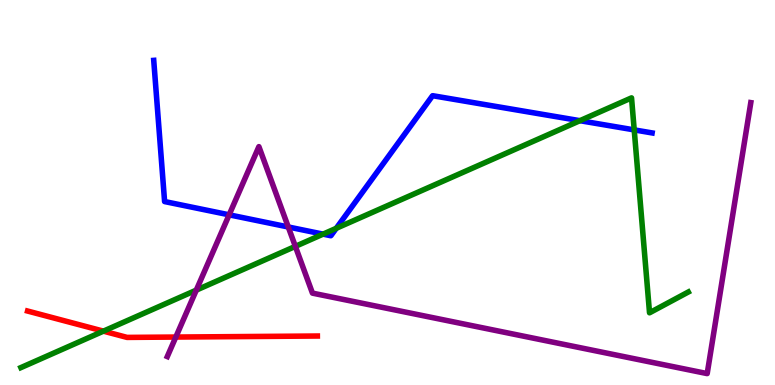[{'lines': ['blue', 'red'], 'intersections': []}, {'lines': ['green', 'red'], 'intersections': [{'x': 1.33, 'y': 1.4}]}, {'lines': ['purple', 'red'], 'intersections': [{'x': 2.27, 'y': 1.25}]}, {'lines': ['blue', 'green'], 'intersections': [{'x': 4.17, 'y': 3.92}, {'x': 4.34, 'y': 4.07}, {'x': 7.48, 'y': 6.87}, {'x': 8.18, 'y': 6.63}]}, {'lines': ['blue', 'purple'], 'intersections': [{'x': 2.96, 'y': 4.42}, {'x': 3.72, 'y': 4.1}]}, {'lines': ['green', 'purple'], 'intersections': [{'x': 2.53, 'y': 2.46}, {'x': 3.81, 'y': 3.6}]}]